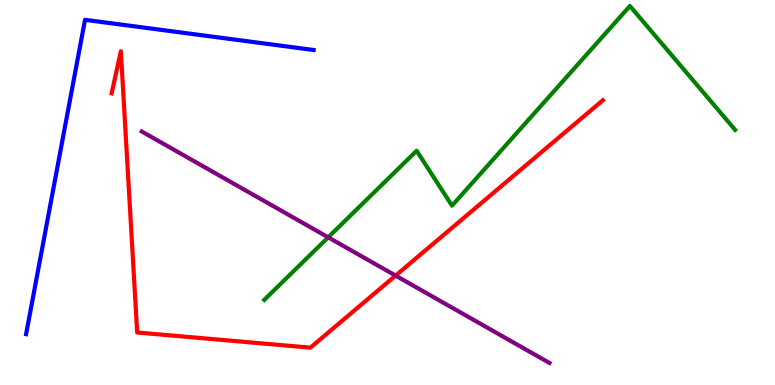[{'lines': ['blue', 'red'], 'intersections': []}, {'lines': ['green', 'red'], 'intersections': []}, {'lines': ['purple', 'red'], 'intersections': [{'x': 5.1, 'y': 2.84}]}, {'lines': ['blue', 'green'], 'intersections': []}, {'lines': ['blue', 'purple'], 'intersections': []}, {'lines': ['green', 'purple'], 'intersections': [{'x': 4.23, 'y': 3.84}]}]